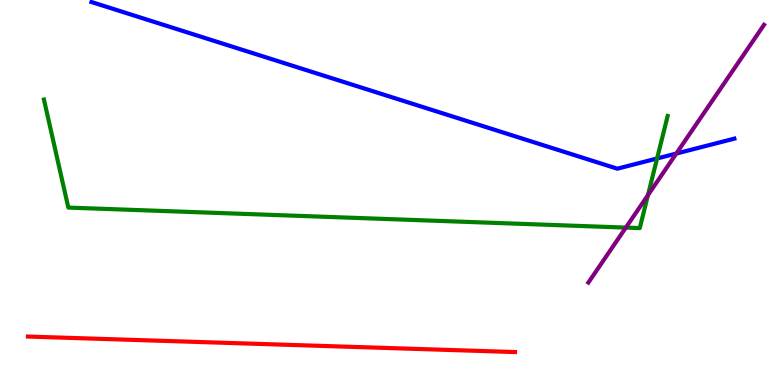[{'lines': ['blue', 'red'], 'intersections': []}, {'lines': ['green', 'red'], 'intersections': []}, {'lines': ['purple', 'red'], 'intersections': []}, {'lines': ['blue', 'green'], 'intersections': [{'x': 8.48, 'y': 5.88}]}, {'lines': ['blue', 'purple'], 'intersections': [{'x': 8.73, 'y': 6.01}]}, {'lines': ['green', 'purple'], 'intersections': [{'x': 8.08, 'y': 4.09}, {'x': 8.36, 'y': 4.93}]}]